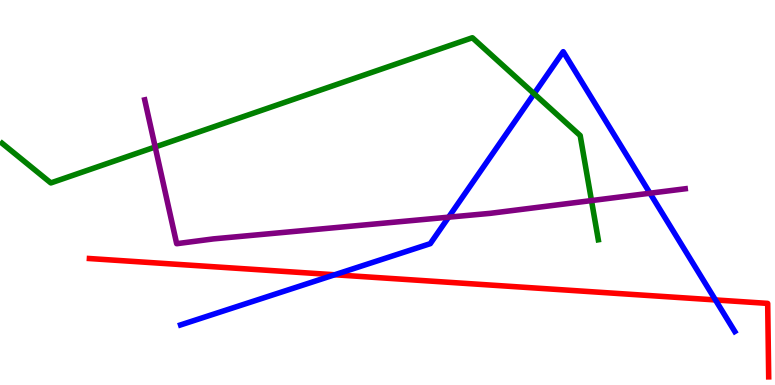[{'lines': ['blue', 'red'], 'intersections': [{'x': 4.32, 'y': 2.86}, {'x': 9.23, 'y': 2.21}]}, {'lines': ['green', 'red'], 'intersections': []}, {'lines': ['purple', 'red'], 'intersections': []}, {'lines': ['blue', 'green'], 'intersections': [{'x': 6.89, 'y': 7.57}]}, {'lines': ['blue', 'purple'], 'intersections': [{'x': 5.79, 'y': 4.36}, {'x': 8.39, 'y': 4.98}]}, {'lines': ['green', 'purple'], 'intersections': [{'x': 2.0, 'y': 6.18}, {'x': 7.63, 'y': 4.79}]}]